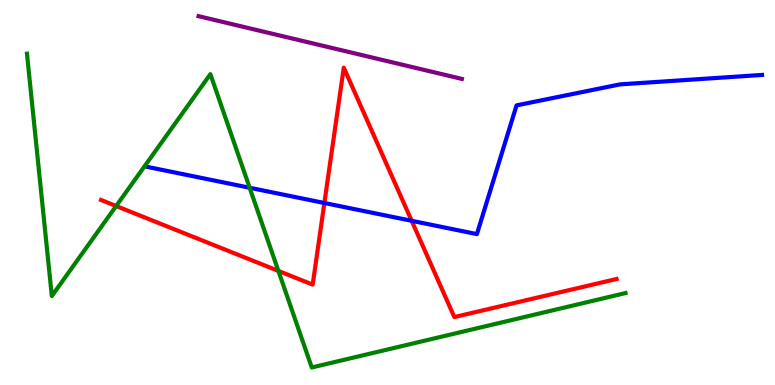[{'lines': ['blue', 'red'], 'intersections': [{'x': 4.19, 'y': 4.73}, {'x': 5.31, 'y': 4.26}]}, {'lines': ['green', 'red'], 'intersections': [{'x': 1.5, 'y': 4.65}, {'x': 3.59, 'y': 2.96}]}, {'lines': ['purple', 'red'], 'intersections': []}, {'lines': ['blue', 'green'], 'intersections': [{'x': 3.22, 'y': 5.12}]}, {'lines': ['blue', 'purple'], 'intersections': []}, {'lines': ['green', 'purple'], 'intersections': []}]